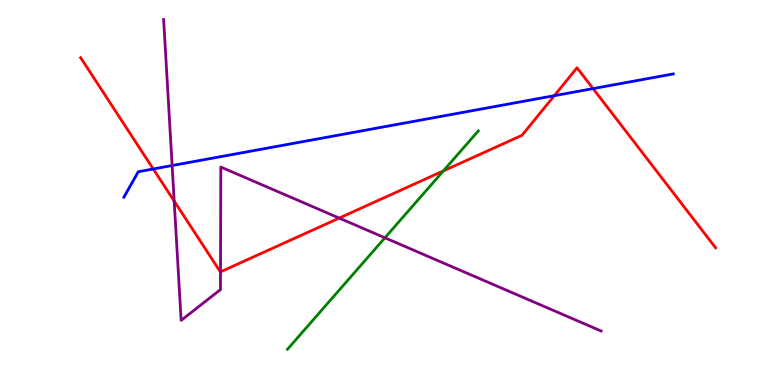[{'lines': ['blue', 'red'], 'intersections': [{'x': 1.98, 'y': 5.61}, {'x': 7.15, 'y': 7.51}, {'x': 7.65, 'y': 7.7}]}, {'lines': ['green', 'red'], 'intersections': [{'x': 5.72, 'y': 5.56}]}, {'lines': ['purple', 'red'], 'intersections': [{'x': 2.25, 'y': 4.78}, {'x': 2.85, 'y': 2.94}, {'x': 4.38, 'y': 4.34}]}, {'lines': ['blue', 'green'], 'intersections': []}, {'lines': ['blue', 'purple'], 'intersections': [{'x': 2.22, 'y': 5.7}]}, {'lines': ['green', 'purple'], 'intersections': [{'x': 4.97, 'y': 3.82}]}]